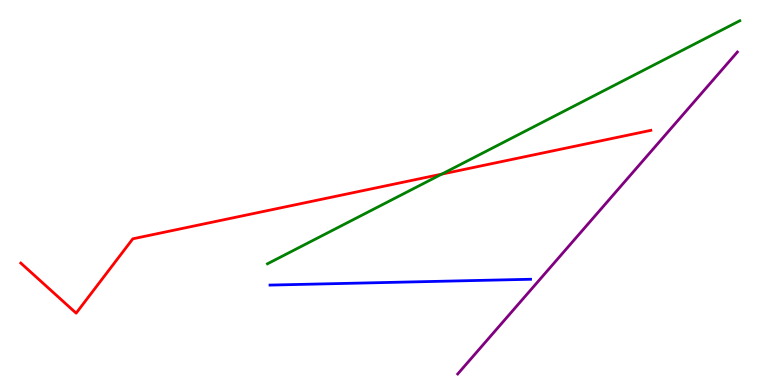[{'lines': ['blue', 'red'], 'intersections': []}, {'lines': ['green', 'red'], 'intersections': [{'x': 5.7, 'y': 5.48}]}, {'lines': ['purple', 'red'], 'intersections': []}, {'lines': ['blue', 'green'], 'intersections': []}, {'lines': ['blue', 'purple'], 'intersections': []}, {'lines': ['green', 'purple'], 'intersections': []}]